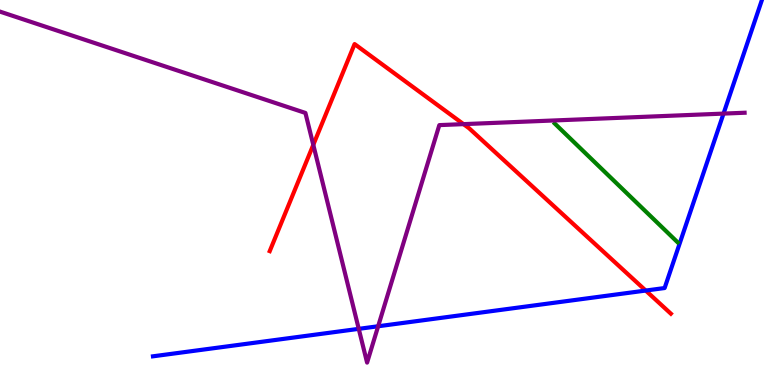[{'lines': ['blue', 'red'], 'intersections': [{'x': 8.33, 'y': 2.45}]}, {'lines': ['green', 'red'], 'intersections': []}, {'lines': ['purple', 'red'], 'intersections': [{'x': 4.04, 'y': 6.24}, {'x': 5.98, 'y': 6.78}]}, {'lines': ['blue', 'green'], 'intersections': []}, {'lines': ['blue', 'purple'], 'intersections': [{'x': 4.63, 'y': 1.46}, {'x': 4.88, 'y': 1.53}, {'x': 9.34, 'y': 7.05}]}, {'lines': ['green', 'purple'], 'intersections': []}]